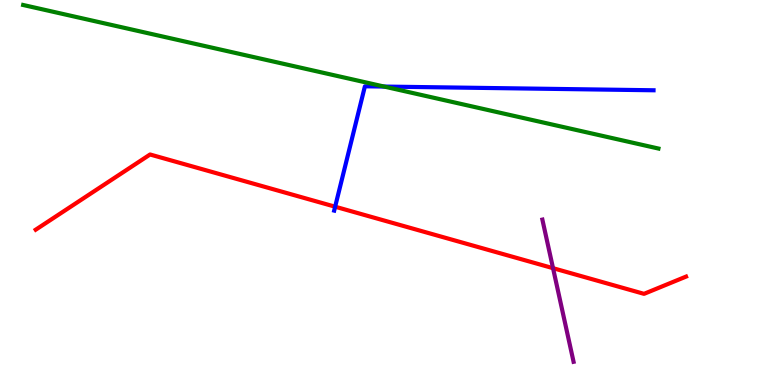[{'lines': ['blue', 'red'], 'intersections': [{'x': 4.32, 'y': 4.63}]}, {'lines': ['green', 'red'], 'intersections': []}, {'lines': ['purple', 'red'], 'intersections': [{'x': 7.14, 'y': 3.03}]}, {'lines': ['blue', 'green'], 'intersections': [{'x': 4.96, 'y': 7.75}]}, {'lines': ['blue', 'purple'], 'intersections': []}, {'lines': ['green', 'purple'], 'intersections': []}]